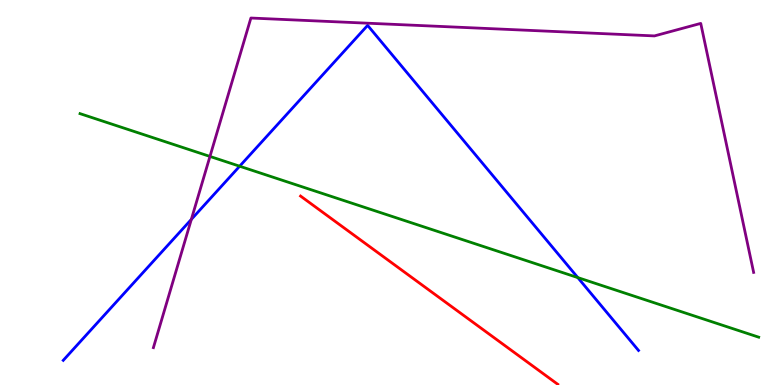[{'lines': ['blue', 'red'], 'intersections': []}, {'lines': ['green', 'red'], 'intersections': []}, {'lines': ['purple', 'red'], 'intersections': []}, {'lines': ['blue', 'green'], 'intersections': [{'x': 3.09, 'y': 5.68}, {'x': 7.46, 'y': 2.79}]}, {'lines': ['blue', 'purple'], 'intersections': [{'x': 2.47, 'y': 4.3}]}, {'lines': ['green', 'purple'], 'intersections': [{'x': 2.71, 'y': 5.94}]}]